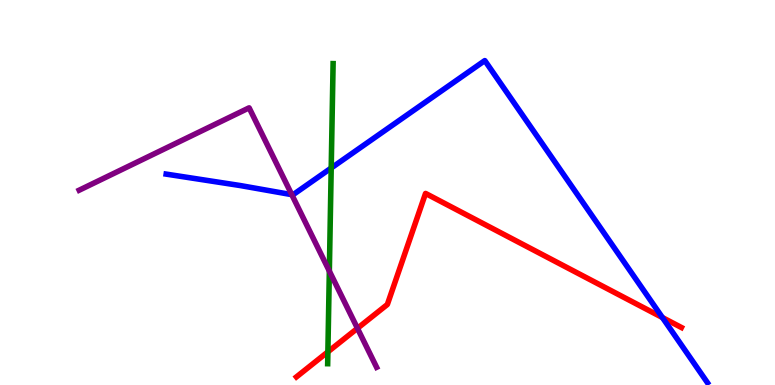[{'lines': ['blue', 'red'], 'intersections': [{'x': 8.55, 'y': 1.75}]}, {'lines': ['green', 'red'], 'intersections': [{'x': 4.23, 'y': 0.861}]}, {'lines': ['purple', 'red'], 'intersections': [{'x': 4.61, 'y': 1.47}]}, {'lines': ['blue', 'green'], 'intersections': [{'x': 4.27, 'y': 5.64}]}, {'lines': ['blue', 'purple'], 'intersections': [{'x': 3.77, 'y': 4.94}]}, {'lines': ['green', 'purple'], 'intersections': [{'x': 4.25, 'y': 2.96}]}]